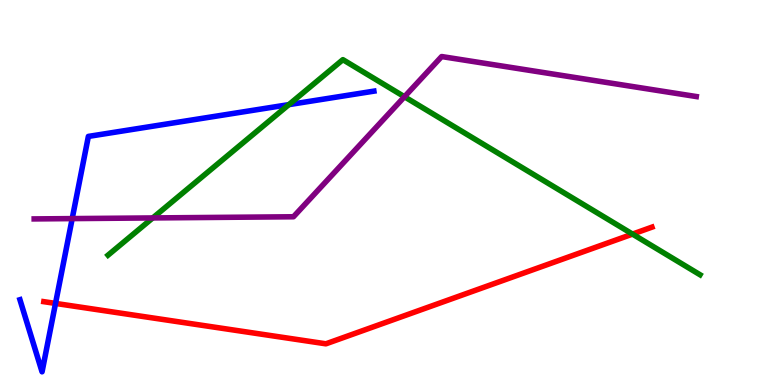[{'lines': ['blue', 'red'], 'intersections': [{'x': 0.716, 'y': 2.12}]}, {'lines': ['green', 'red'], 'intersections': [{'x': 8.16, 'y': 3.92}]}, {'lines': ['purple', 'red'], 'intersections': []}, {'lines': ['blue', 'green'], 'intersections': [{'x': 3.73, 'y': 7.28}]}, {'lines': ['blue', 'purple'], 'intersections': [{'x': 0.932, 'y': 4.32}]}, {'lines': ['green', 'purple'], 'intersections': [{'x': 1.97, 'y': 4.34}, {'x': 5.22, 'y': 7.49}]}]